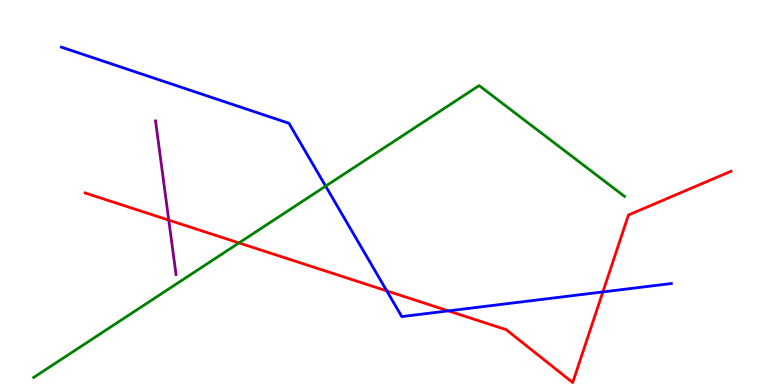[{'lines': ['blue', 'red'], 'intersections': [{'x': 4.99, 'y': 2.44}, {'x': 5.79, 'y': 1.93}, {'x': 7.78, 'y': 2.42}]}, {'lines': ['green', 'red'], 'intersections': [{'x': 3.08, 'y': 3.69}]}, {'lines': ['purple', 'red'], 'intersections': [{'x': 2.18, 'y': 4.28}]}, {'lines': ['blue', 'green'], 'intersections': [{'x': 4.2, 'y': 5.17}]}, {'lines': ['blue', 'purple'], 'intersections': []}, {'lines': ['green', 'purple'], 'intersections': []}]